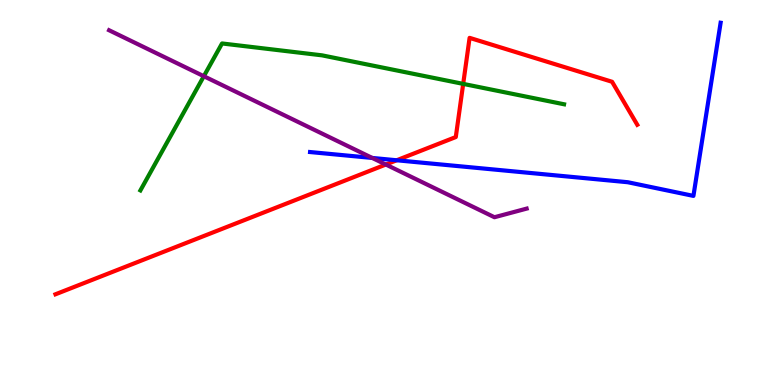[{'lines': ['blue', 'red'], 'intersections': [{'x': 5.12, 'y': 5.84}]}, {'lines': ['green', 'red'], 'intersections': [{'x': 5.98, 'y': 7.82}]}, {'lines': ['purple', 'red'], 'intersections': [{'x': 4.98, 'y': 5.73}]}, {'lines': ['blue', 'green'], 'intersections': []}, {'lines': ['blue', 'purple'], 'intersections': [{'x': 4.8, 'y': 5.9}]}, {'lines': ['green', 'purple'], 'intersections': [{'x': 2.63, 'y': 8.02}]}]